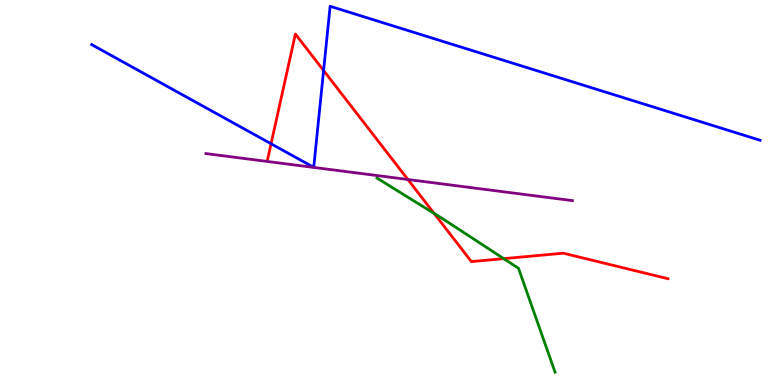[{'lines': ['blue', 'red'], 'intersections': [{'x': 3.5, 'y': 6.27}, {'x': 4.18, 'y': 8.17}]}, {'lines': ['green', 'red'], 'intersections': [{'x': 5.6, 'y': 4.46}, {'x': 6.5, 'y': 3.28}]}, {'lines': ['purple', 'red'], 'intersections': [{'x': 5.26, 'y': 5.34}]}, {'lines': ['blue', 'green'], 'intersections': []}, {'lines': ['blue', 'purple'], 'intersections': []}, {'lines': ['green', 'purple'], 'intersections': []}]